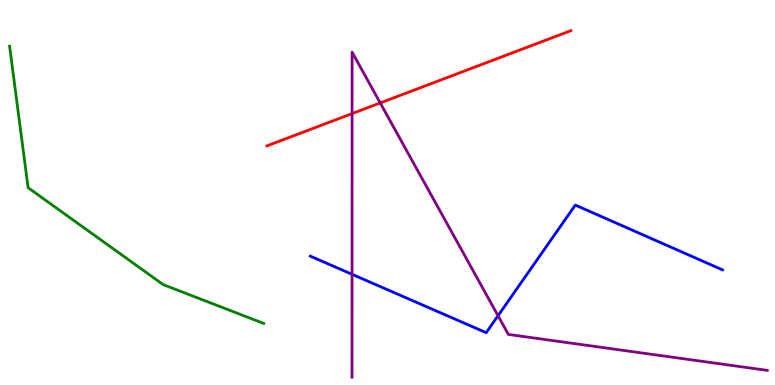[{'lines': ['blue', 'red'], 'intersections': []}, {'lines': ['green', 'red'], 'intersections': []}, {'lines': ['purple', 'red'], 'intersections': [{'x': 4.54, 'y': 7.05}, {'x': 4.91, 'y': 7.33}]}, {'lines': ['blue', 'green'], 'intersections': []}, {'lines': ['blue', 'purple'], 'intersections': [{'x': 4.54, 'y': 2.88}, {'x': 6.43, 'y': 1.8}]}, {'lines': ['green', 'purple'], 'intersections': []}]